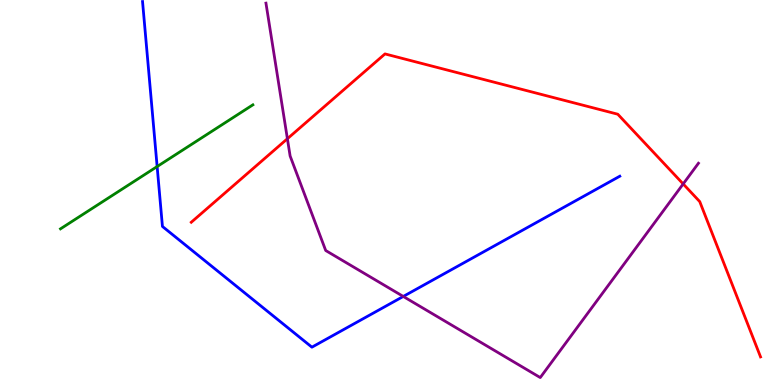[{'lines': ['blue', 'red'], 'intersections': []}, {'lines': ['green', 'red'], 'intersections': []}, {'lines': ['purple', 'red'], 'intersections': [{'x': 3.71, 'y': 6.4}, {'x': 8.82, 'y': 5.22}]}, {'lines': ['blue', 'green'], 'intersections': [{'x': 2.03, 'y': 5.67}]}, {'lines': ['blue', 'purple'], 'intersections': [{'x': 5.2, 'y': 2.3}]}, {'lines': ['green', 'purple'], 'intersections': []}]